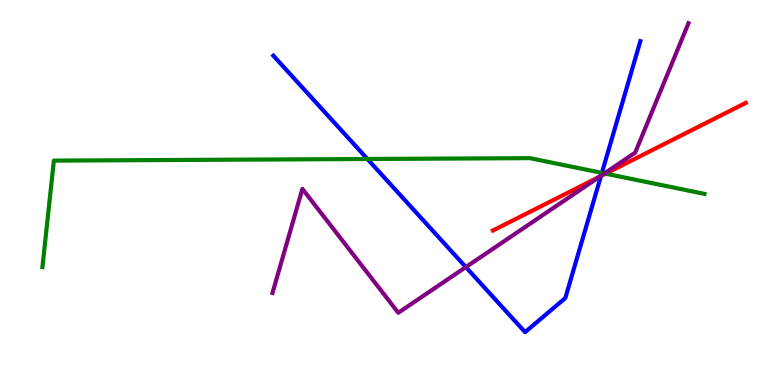[{'lines': ['blue', 'red'], 'intersections': [{'x': 7.75, 'y': 5.43}]}, {'lines': ['green', 'red'], 'intersections': [{'x': 7.81, 'y': 5.49}]}, {'lines': ['purple', 'red'], 'intersections': [{'x': 7.74, 'y': 5.41}]}, {'lines': ['blue', 'green'], 'intersections': [{'x': 4.74, 'y': 5.87}, {'x': 7.77, 'y': 5.51}]}, {'lines': ['blue', 'purple'], 'intersections': [{'x': 6.01, 'y': 3.06}, {'x': 7.76, 'y': 5.44}]}, {'lines': ['green', 'purple'], 'intersections': [{'x': 7.8, 'y': 5.5}]}]